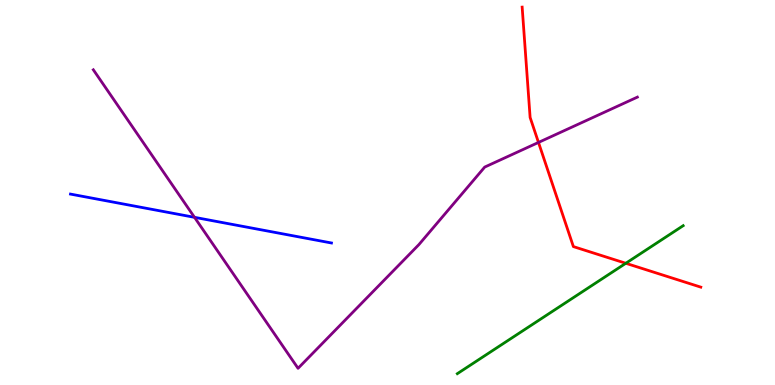[{'lines': ['blue', 'red'], 'intersections': []}, {'lines': ['green', 'red'], 'intersections': [{'x': 8.07, 'y': 3.16}]}, {'lines': ['purple', 'red'], 'intersections': [{'x': 6.95, 'y': 6.3}]}, {'lines': ['blue', 'green'], 'intersections': []}, {'lines': ['blue', 'purple'], 'intersections': [{'x': 2.51, 'y': 4.36}]}, {'lines': ['green', 'purple'], 'intersections': []}]